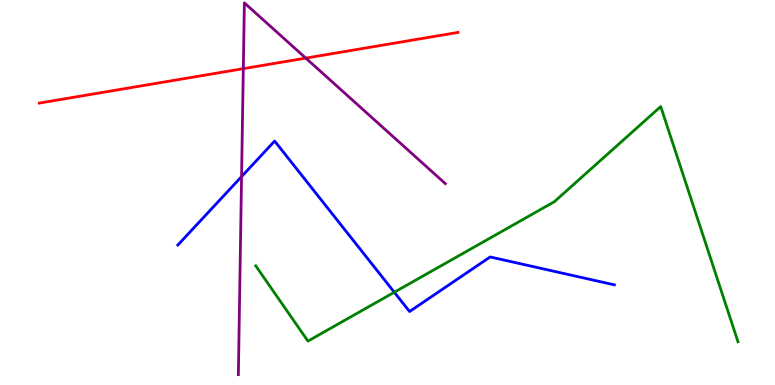[{'lines': ['blue', 'red'], 'intersections': []}, {'lines': ['green', 'red'], 'intersections': []}, {'lines': ['purple', 'red'], 'intersections': [{'x': 3.14, 'y': 8.22}, {'x': 3.95, 'y': 8.49}]}, {'lines': ['blue', 'green'], 'intersections': [{'x': 5.09, 'y': 2.41}]}, {'lines': ['blue', 'purple'], 'intersections': [{'x': 3.12, 'y': 5.41}]}, {'lines': ['green', 'purple'], 'intersections': []}]